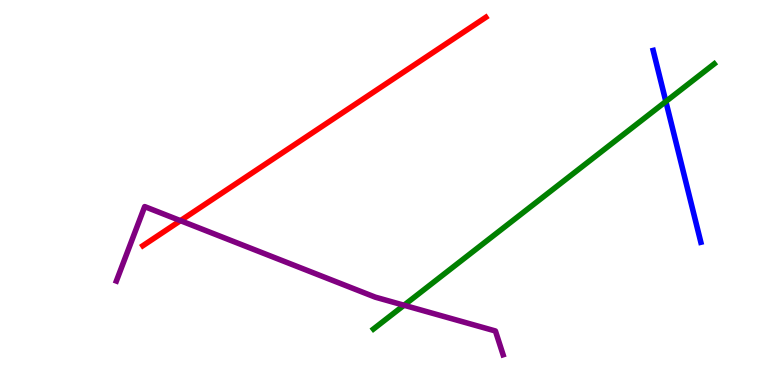[{'lines': ['blue', 'red'], 'intersections': []}, {'lines': ['green', 'red'], 'intersections': []}, {'lines': ['purple', 'red'], 'intersections': [{'x': 2.33, 'y': 4.27}]}, {'lines': ['blue', 'green'], 'intersections': [{'x': 8.59, 'y': 7.36}]}, {'lines': ['blue', 'purple'], 'intersections': []}, {'lines': ['green', 'purple'], 'intersections': [{'x': 5.21, 'y': 2.07}]}]